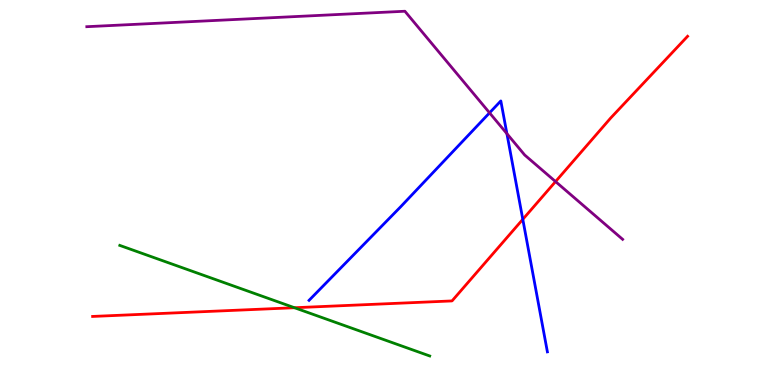[{'lines': ['blue', 'red'], 'intersections': [{'x': 6.75, 'y': 4.3}]}, {'lines': ['green', 'red'], 'intersections': [{'x': 3.8, 'y': 2.01}]}, {'lines': ['purple', 'red'], 'intersections': [{'x': 7.17, 'y': 5.28}]}, {'lines': ['blue', 'green'], 'intersections': []}, {'lines': ['blue', 'purple'], 'intersections': [{'x': 6.32, 'y': 7.07}, {'x': 6.54, 'y': 6.53}]}, {'lines': ['green', 'purple'], 'intersections': []}]